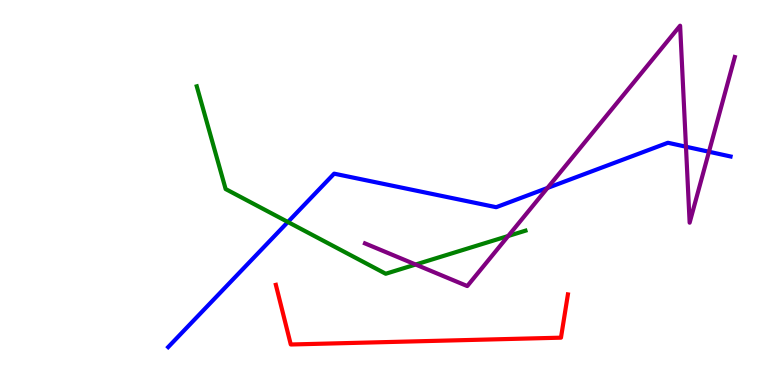[{'lines': ['blue', 'red'], 'intersections': []}, {'lines': ['green', 'red'], 'intersections': []}, {'lines': ['purple', 'red'], 'intersections': []}, {'lines': ['blue', 'green'], 'intersections': [{'x': 3.71, 'y': 4.23}]}, {'lines': ['blue', 'purple'], 'intersections': [{'x': 7.06, 'y': 5.12}, {'x': 8.85, 'y': 6.19}, {'x': 9.15, 'y': 6.06}]}, {'lines': ['green', 'purple'], 'intersections': [{'x': 5.36, 'y': 3.13}, {'x': 6.56, 'y': 3.87}]}]